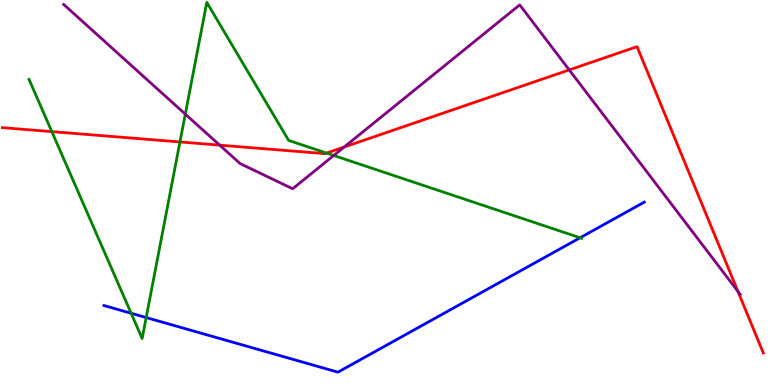[{'lines': ['blue', 'red'], 'intersections': []}, {'lines': ['green', 'red'], 'intersections': [{'x': 0.669, 'y': 6.58}, {'x': 2.32, 'y': 6.31}, {'x': 4.21, 'y': 6.02}]}, {'lines': ['purple', 'red'], 'intersections': [{'x': 2.83, 'y': 6.23}, {'x': 4.44, 'y': 6.18}, {'x': 7.34, 'y': 8.18}, {'x': 9.52, 'y': 2.43}]}, {'lines': ['blue', 'green'], 'intersections': [{'x': 1.69, 'y': 1.86}, {'x': 1.89, 'y': 1.75}, {'x': 7.49, 'y': 3.82}]}, {'lines': ['blue', 'purple'], 'intersections': []}, {'lines': ['green', 'purple'], 'intersections': [{'x': 2.39, 'y': 7.04}, {'x': 4.31, 'y': 5.96}]}]